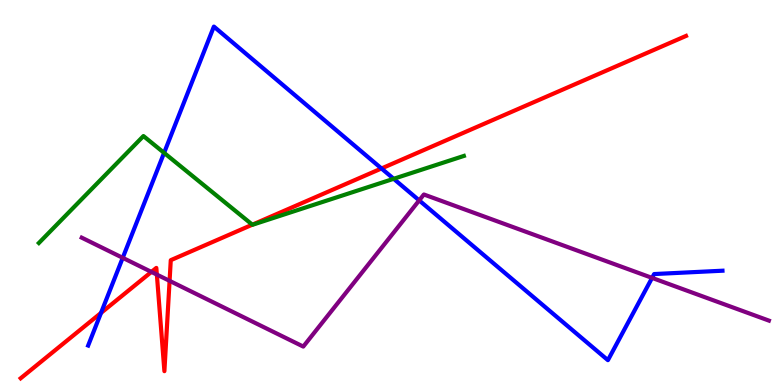[{'lines': ['blue', 'red'], 'intersections': [{'x': 1.3, 'y': 1.87}, {'x': 4.92, 'y': 5.62}]}, {'lines': ['green', 'red'], 'intersections': [{'x': 3.26, 'y': 4.16}]}, {'lines': ['purple', 'red'], 'intersections': [{'x': 1.95, 'y': 2.94}, {'x': 2.02, 'y': 2.87}, {'x': 2.19, 'y': 2.71}]}, {'lines': ['blue', 'green'], 'intersections': [{'x': 2.12, 'y': 6.03}, {'x': 5.08, 'y': 5.36}]}, {'lines': ['blue', 'purple'], 'intersections': [{'x': 1.58, 'y': 3.3}, {'x': 5.41, 'y': 4.8}, {'x': 8.41, 'y': 2.78}]}, {'lines': ['green', 'purple'], 'intersections': []}]